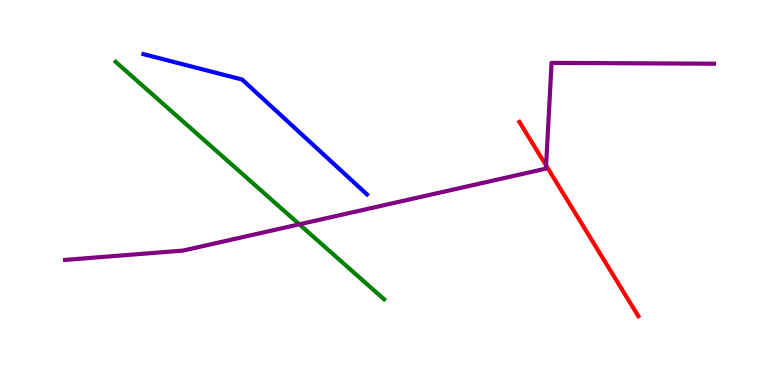[{'lines': ['blue', 'red'], 'intersections': []}, {'lines': ['green', 'red'], 'intersections': []}, {'lines': ['purple', 'red'], 'intersections': [{'x': 7.05, 'y': 5.7}]}, {'lines': ['blue', 'green'], 'intersections': []}, {'lines': ['blue', 'purple'], 'intersections': []}, {'lines': ['green', 'purple'], 'intersections': [{'x': 3.86, 'y': 4.17}]}]